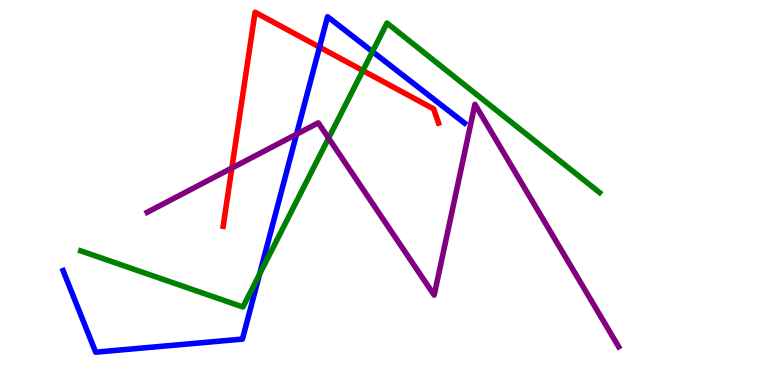[{'lines': ['blue', 'red'], 'intersections': [{'x': 4.12, 'y': 8.78}]}, {'lines': ['green', 'red'], 'intersections': [{'x': 4.68, 'y': 8.17}]}, {'lines': ['purple', 'red'], 'intersections': [{'x': 2.99, 'y': 5.63}]}, {'lines': ['blue', 'green'], 'intersections': [{'x': 3.35, 'y': 2.88}, {'x': 4.81, 'y': 8.66}]}, {'lines': ['blue', 'purple'], 'intersections': [{'x': 3.83, 'y': 6.51}]}, {'lines': ['green', 'purple'], 'intersections': [{'x': 4.24, 'y': 6.41}]}]